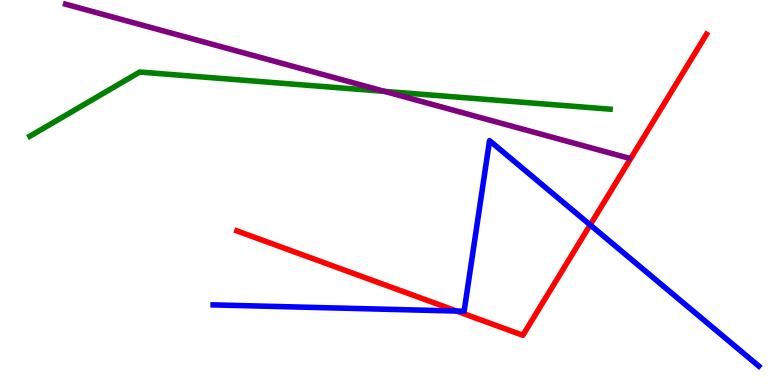[{'lines': ['blue', 'red'], 'intersections': [{'x': 5.89, 'y': 1.92}, {'x': 7.62, 'y': 4.16}]}, {'lines': ['green', 'red'], 'intersections': []}, {'lines': ['purple', 'red'], 'intersections': []}, {'lines': ['blue', 'green'], 'intersections': []}, {'lines': ['blue', 'purple'], 'intersections': []}, {'lines': ['green', 'purple'], 'intersections': [{'x': 4.96, 'y': 7.63}]}]